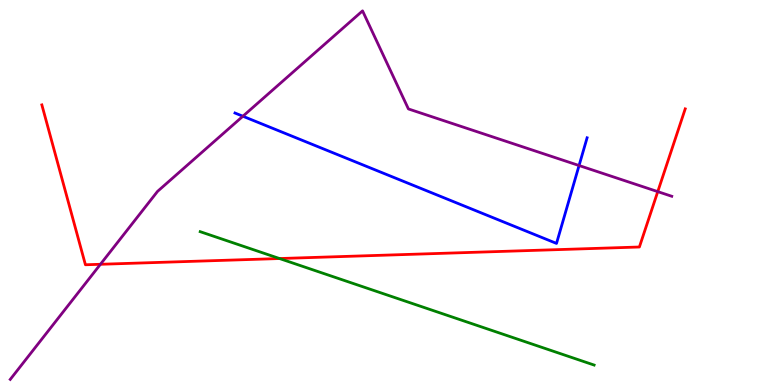[{'lines': ['blue', 'red'], 'intersections': []}, {'lines': ['green', 'red'], 'intersections': [{'x': 3.61, 'y': 3.28}]}, {'lines': ['purple', 'red'], 'intersections': [{'x': 1.3, 'y': 3.14}, {'x': 8.49, 'y': 5.02}]}, {'lines': ['blue', 'green'], 'intersections': []}, {'lines': ['blue', 'purple'], 'intersections': [{'x': 3.13, 'y': 6.98}, {'x': 7.47, 'y': 5.7}]}, {'lines': ['green', 'purple'], 'intersections': []}]